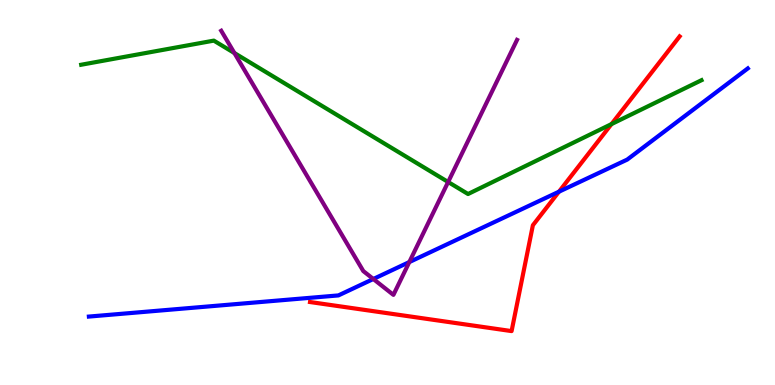[{'lines': ['blue', 'red'], 'intersections': [{'x': 7.21, 'y': 5.02}]}, {'lines': ['green', 'red'], 'intersections': [{'x': 7.89, 'y': 6.78}]}, {'lines': ['purple', 'red'], 'intersections': []}, {'lines': ['blue', 'green'], 'intersections': []}, {'lines': ['blue', 'purple'], 'intersections': [{'x': 4.82, 'y': 2.75}, {'x': 5.28, 'y': 3.19}]}, {'lines': ['green', 'purple'], 'intersections': [{'x': 3.02, 'y': 8.62}, {'x': 5.78, 'y': 5.27}]}]